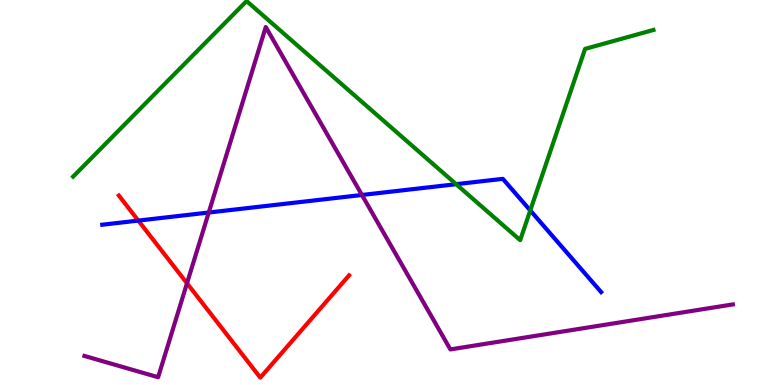[{'lines': ['blue', 'red'], 'intersections': [{'x': 1.78, 'y': 4.27}]}, {'lines': ['green', 'red'], 'intersections': []}, {'lines': ['purple', 'red'], 'intersections': [{'x': 2.41, 'y': 2.64}]}, {'lines': ['blue', 'green'], 'intersections': [{'x': 5.89, 'y': 5.22}, {'x': 6.84, 'y': 4.53}]}, {'lines': ['blue', 'purple'], 'intersections': [{'x': 2.69, 'y': 4.48}, {'x': 4.67, 'y': 4.94}]}, {'lines': ['green', 'purple'], 'intersections': []}]